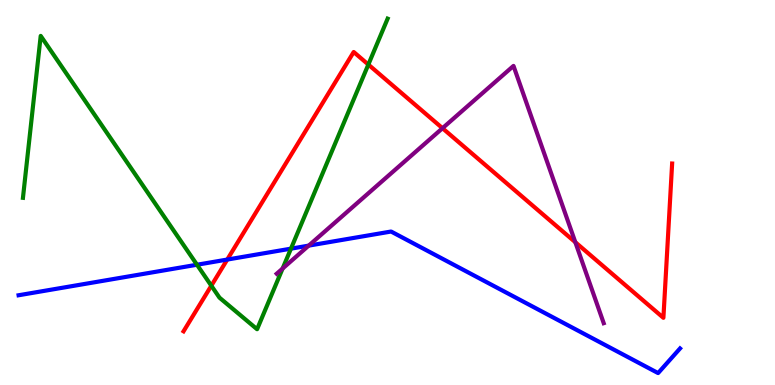[{'lines': ['blue', 'red'], 'intersections': [{'x': 2.93, 'y': 3.26}]}, {'lines': ['green', 'red'], 'intersections': [{'x': 2.73, 'y': 2.58}, {'x': 4.75, 'y': 8.32}]}, {'lines': ['purple', 'red'], 'intersections': [{'x': 5.71, 'y': 6.67}, {'x': 7.42, 'y': 3.71}]}, {'lines': ['blue', 'green'], 'intersections': [{'x': 2.54, 'y': 3.12}, {'x': 3.75, 'y': 3.54}]}, {'lines': ['blue', 'purple'], 'intersections': [{'x': 3.98, 'y': 3.62}]}, {'lines': ['green', 'purple'], 'intersections': [{'x': 3.65, 'y': 3.03}]}]